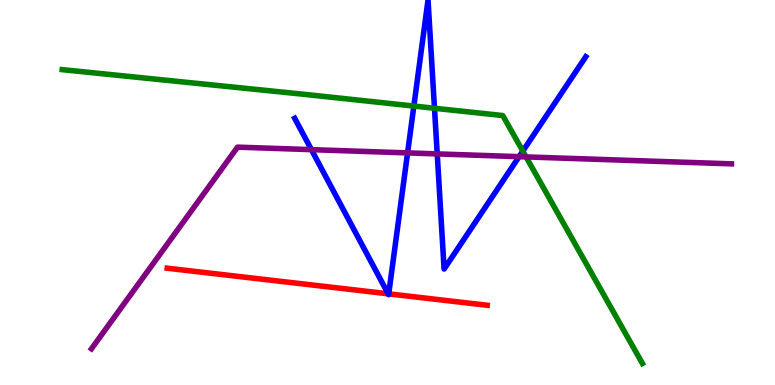[{'lines': ['blue', 'red'], 'intersections': [{'x': 5.01, 'y': 2.37}, {'x': 5.02, 'y': 2.37}]}, {'lines': ['green', 'red'], 'intersections': []}, {'lines': ['purple', 'red'], 'intersections': []}, {'lines': ['blue', 'green'], 'intersections': [{'x': 5.34, 'y': 7.25}, {'x': 5.61, 'y': 7.19}, {'x': 6.75, 'y': 6.08}]}, {'lines': ['blue', 'purple'], 'intersections': [{'x': 4.02, 'y': 6.11}, {'x': 5.26, 'y': 6.03}, {'x': 5.64, 'y': 6.0}, {'x': 6.7, 'y': 5.93}]}, {'lines': ['green', 'purple'], 'intersections': [{'x': 6.79, 'y': 5.92}]}]